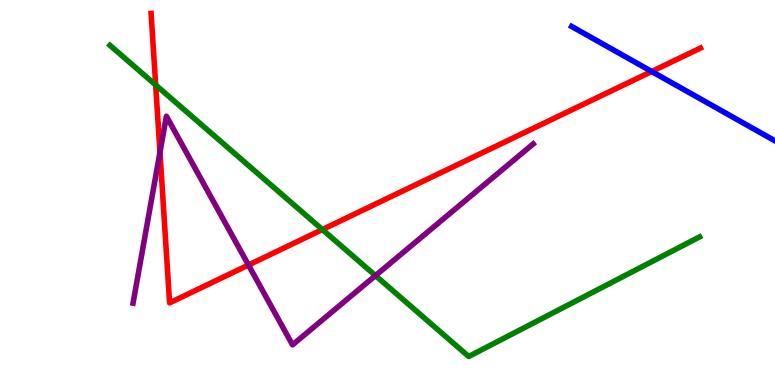[{'lines': ['blue', 'red'], 'intersections': [{'x': 8.41, 'y': 8.14}]}, {'lines': ['green', 'red'], 'intersections': [{'x': 2.01, 'y': 7.79}, {'x': 4.16, 'y': 4.04}]}, {'lines': ['purple', 'red'], 'intersections': [{'x': 2.06, 'y': 6.05}, {'x': 3.21, 'y': 3.12}]}, {'lines': ['blue', 'green'], 'intersections': []}, {'lines': ['blue', 'purple'], 'intersections': []}, {'lines': ['green', 'purple'], 'intersections': [{'x': 4.84, 'y': 2.84}]}]